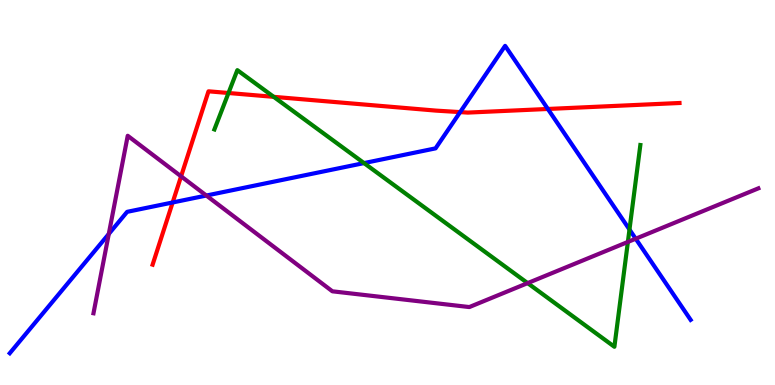[{'lines': ['blue', 'red'], 'intersections': [{'x': 2.23, 'y': 4.74}, {'x': 5.94, 'y': 7.09}, {'x': 7.07, 'y': 7.17}]}, {'lines': ['green', 'red'], 'intersections': [{'x': 2.95, 'y': 7.58}, {'x': 3.53, 'y': 7.48}]}, {'lines': ['purple', 'red'], 'intersections': [{'x': 2.34, 'y': 5.42}]}, {'lines': ['blue', 'green'], 'intersections': [{'x': 4.7, 'y': 5.76}, {'x': 8.12, 'y': 4.04}]}, {'lines': ['blue', 'purple'], 'intersections': [{'x': 1.4, 'y': 3.92}, {'x': 2.66, 'y': 4.92}, {'x': 8.2, 'y': 3.8}]}, {'lines': ['green', 'purple'], 'intersections': [{'x': 6.81, 'y': 2.65}, {'x': 8.1, 'y': 3.72}]}]